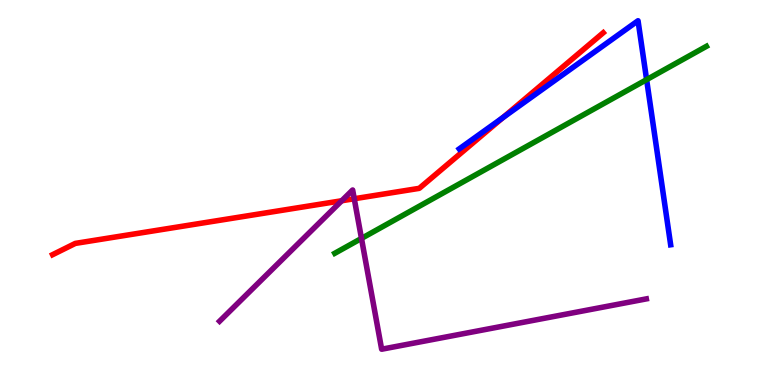[{'lines': ['blue', 'red'], 'intersections': [{'x': 6.49, 'y': 6.95}]}, {'lines': ['green', 'red'], 'intersections': []}, {'lines': ['purple', 'red'], 'intersections': [{'x': 4.41, 'y': 4.79}, {'x': 4.57, 'y': 4.84}]}, {'lines': ['blue', 'green'], 'intersections': [{'x': 8.34, 'y': 7.93}]}, {'lines': ['blue', 'purple'], 'intersections': []}, {'lines': ['green', 'purple'], 'intersections': [{'x': 4.66, 'y': 3.81}]}]